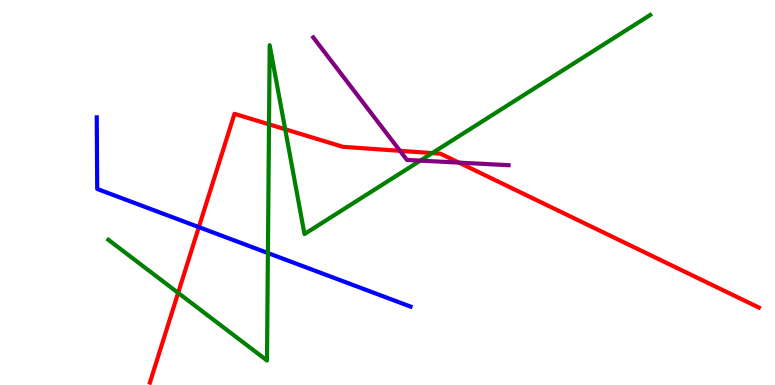[{'lines': ['blue', 'red'], 'intersections': [{'x': 2.57, 'y': 4.1}]}, {'lines': ['green', 'red'], 'intersections': [{'x': 2.3, 'y': 2.39}, {'x': 3.47, 'y': 6.77}, {'x': 3.68, 'y': 6.64}, {'x': 5.58, 'y': 6.02}]}, {'lines': ['purple', 'red'], 'intersections': [{'x': 5.16, 'y': 6.08}, {'x': 5.92, 'y': 5.78}]}, {'lines': ['blue', 'green'], 'intersections': [{'x': 3.46, 'y': 3.43}]}, {'lines': ['blue', 'purple'], 'intersections': []}, {'lines': ['green', 'purple'], 'intersections': [{'x': 5.42, 'y': 5.83}]}]